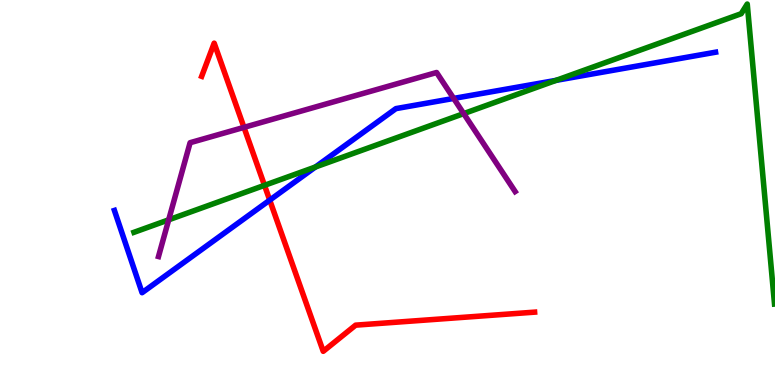[{'lines': ['blue', 'red'], 'intersections': [{'x': 3.48, 'y': 4.8}]}, {'lines': ['green', 'red'], 'intersections': [{'x': 3.41, 'y': 5.19}]}, {'lines': ['purple', 'red'], 'intersections': [{'x': 3.15, 'y': 6.69}]}, {'lines': ['blue', 'green'], 'intersections': [{'x': 4.07, 'y': 5.66}, {'x': 7.18, 'y': 7.91}]}, {'lines': ['blue', 'purple'], 'intersections': [{'x': 5.85, 'y': 7.44}]}, {'lines': ['green', 'purple'], 'intersections': [{'x': 2.18, 'y': 4.29}, {'x': 5.98, 'y': 7.05}]}]